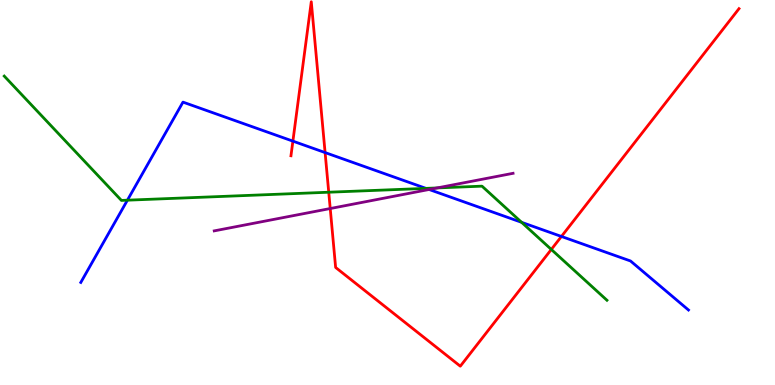[{'lines': ['blue', 'red'], 'intersections': [{'x': 3.78, 'y': 6.33}, {'x': 4.19, 'y': 6.04}, {'x': 7.24, 'y': 3.86}]}, {'lines': ['green', 'red'], 'intersections': [{'x': 4.24, 'y': 5.01}, {'x': 7.11, 'y': 3.52}]}, {'lines': ['purple', 'red'], 'intersections': [{'x': 4.26, 'y': 4.58}]}, {'lines': ['blue', 'green'], 'intersections': [{'x': 1.64, 'y': 4.8}, {'x': 5.5, 'y': 5.11}, {'x': 6.73, 'y': 4.23}]}, {'lines': ['blue', 'purple'], 'intersections': [{'x': 5.54, 'y': 5.08}]}, {'lines': ['green', 'purple'], 'intersections': [{'x': 5.64, 'y': 5.12}]}]